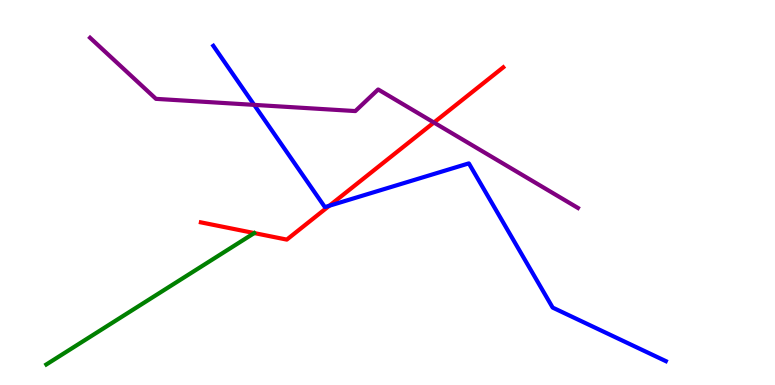[{'lines': ['blue', 'red'], 'intersections': [{'x': 4.25, 'y': 4.66}]}, {'lines': ['green', 'red'], 'intersections': []}, {'lines': ['purple', 'red'], 'intersections': [{'x': 5.6, 'y': 6.82}]}, {'lines': ['blue', 'green'], 'intersections': []}, {'lines': ['blue', 'purple'], 'intersections': [{'x': 3.28, 'y': 7.28}]}, {'lines': ['green', 'purple'], 'intersections': []}]